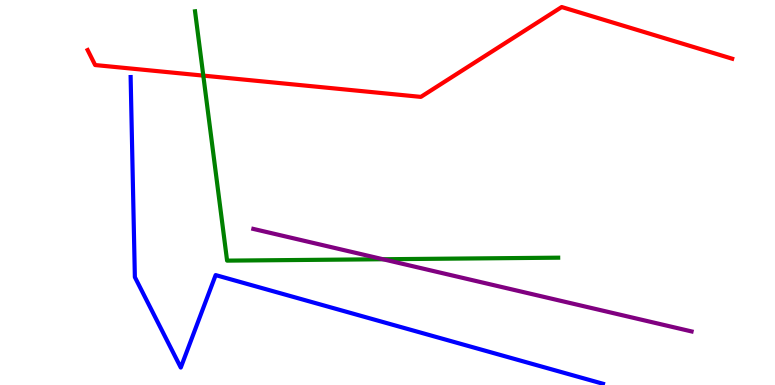[{'lines': ['blue', 'red'], 'intersections': []}, {'lines': ['green', 'red'], 'intersections': [{'x': 2.62, 'y': 8.04}]}, {'lines': ['purple', 'red'], 'intersections': []}, {'lines': ['blue', 'green'], 'intersections': []}, {'lines': ['blue', 'purple'], 'intersections': []}, {'lines': ['green', 'purple'], 'intersections': [{'x': 4.94, 'y': 3.27}]}]